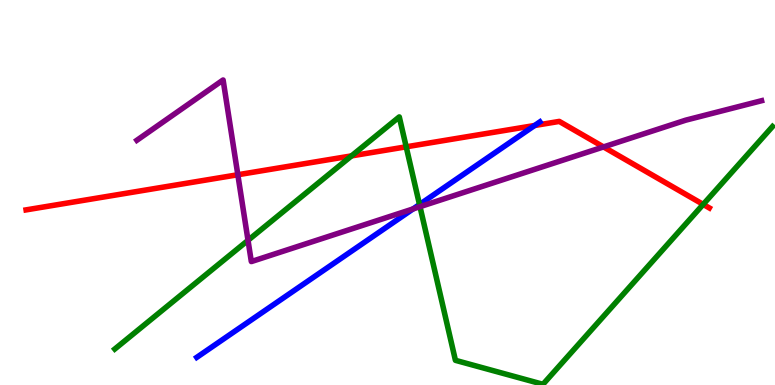[{'lines': ['blue', 'red'], 'intersections': [{'x': 6.9, 'y': 6.74}]}, {'lines': ['green', 'red'], 'intersections': [{'x': 4.54, 'y': 5.95}, {'x': 5.24, 'y': 6.19}, {'x': 9.07, 'y': 4.69}]}, {'lines': ['purple', 'red'], 'intersections': [{'x': 3.07, 'y': 5.46}, {'x': 7.79, 'y': 6.18}]}, {'lines': ['blue', 'green'], 'intersections': [{'x': 5.41, 'y': 4.69}]}, {'lines': ['blue', 'purple'], 'intersections': [{'x': 5.33, 'y': 4.57}]}, {'lines': ['green', 'purple'], 'intersections': [{'x': 3.2, 'y': 3.76}, {'x': 5.42, 'y': 4.63}]}]